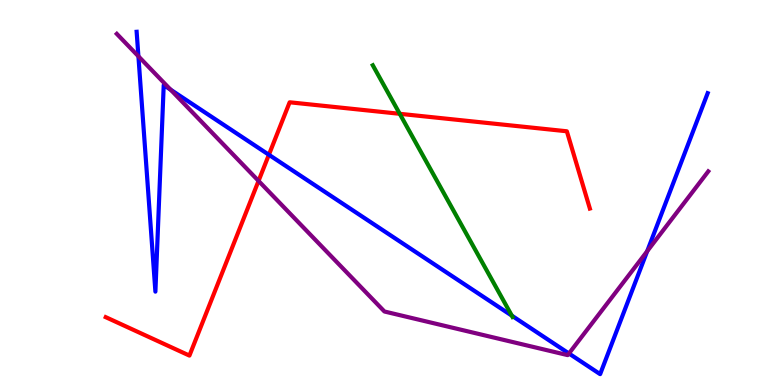[{'lines': ['blue', 'red'], 'intersections': [{'x': 3.47, 'y': 5.98}]}, {'lines': ['green', 'red'], 'intersections': [{'x': 5.16, 'y': 7.04}]}, {'lines': ['purple', 'red'], 'intersections': [{'x': 3.34, 'y': 5.3}]}, {'lines': ['blue', 'green'], 'intersections': [{'x': 6.6, 'y': 1.8}]}, {'lines': ['blue', 'purple'], 'intersections': [{'x': 1.79, 'y': 8.54}, {'x': 2.2, 'y': 7.67}, {'x': 7.34, 'y': 0.819}, {'x': 8.35, 'y': 3.48}]}, {'lines': ['green', 'purple'], 'intersections': []}]